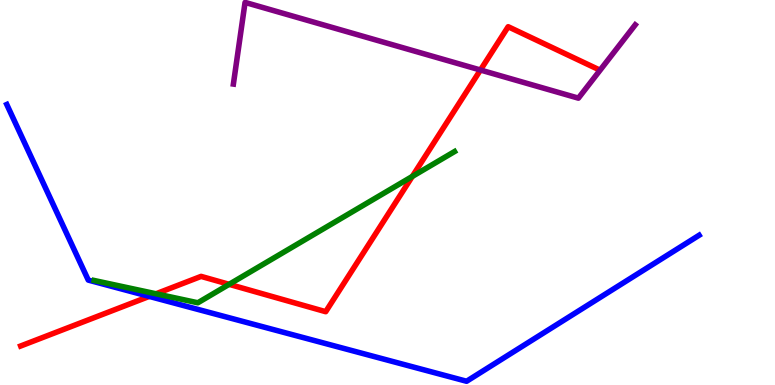[{'lines': ['blue', 'red'], 'intersections': [{'x': 1.93, 'y': 2.3}]}, {'lines': ['green', 'red'], 'intersections': [{'x': 2.01, 'y': 2.37}, {'x': 2.96, 'y': 2.61}, {'x': 5.32, 'y': 5.42}]}, {'lines': ['purple', 'red'], 'intersections': [{'x': 6.2, 'y': 8.18}]}, {'lines': ['blue', 'green'], 'intersections': []}, {'lines': ['blue', 'purple'], 'intersections': []}, {'lines': ['green', 'purple'], 'intersections': []}]